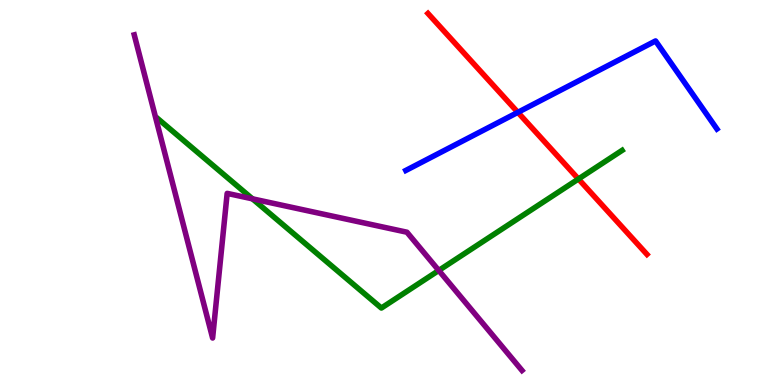[{'lines': ['blue', 'red'], 'intersections': [{'x': 6.68, 'y': 7.08}]}, {'lines': ['green', 'red'], 'intersections': [{'x': 7.46, 'y': 5.35}]}, {'lines': ['purple', 'red'], 'intersections': []}, {'lines': ['blue', 'green'], 'intersections': []}, {'lines': ['blue', 'purple'], 'intersections': []}, {'lines': ['green', 'purple'], 'intersections': [{'x': 3.26, 'y': 4.84}, {'x': 5.66, 'y': 2.98}]}]